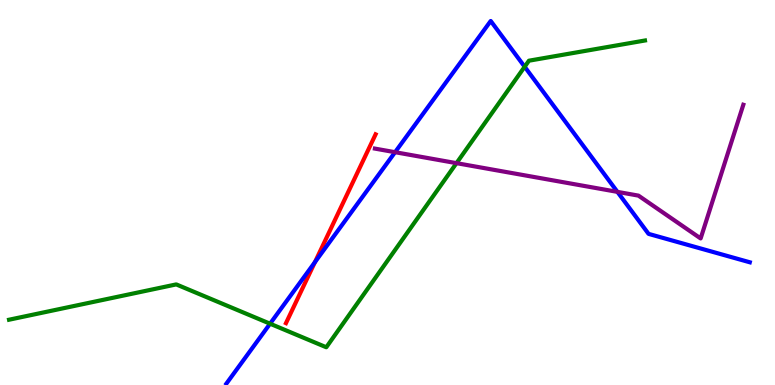[{'lines': ['blue', 'red'], 'intersections': [{'x': 4.06, 'y': 3.19}]}, {'lines': ['green', 'red'], 'intersections': []}, {'lines': ['purple', 'red'], 'intersections': []}, {'lines': ['blue', 'green'], 'intersections': [{'x': 3.48, 'y': 1.59}, {'x': 6.77, 'y': 8.27}]}, {'lines': ['blue', 'purple'], 'intersections': [{'x': 5.1, 'y': 6.05}, {'x': 7.97, 'y': 5.02}]}, {'lines': ['green', 'purple'], 'intersections': [{'x': 5.89, 'y': 5.76}]}]